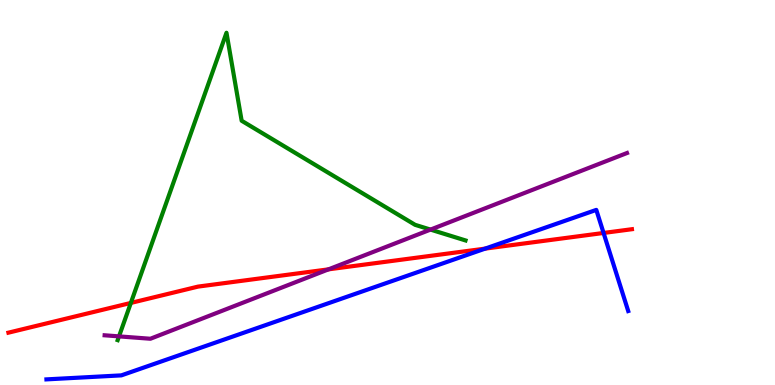[{'lines': ['blue', 'red'], 'intersections': [{'x': 6.26, 'y': 3.54}, {'x': 7.79, 'y': 3.95}]}, {'lines': ['green', 'red'], 'intersections': [{'x': 1.69, 'y': 2.13}]}, {'lines': ['purple', 'red'], 'intersections': [{'x': 4.24, 'y': 3.0}]}, {'lines': ['blue', 'green'], 'intersections': []}, {'lines': ['blue', 'purple'], 'intersections': []}, {'lines': ['green', 'purple'], 'intersections': [{'x': 1.54, 'y': 1.26}, {'x': 5.55, 'y': 4.04}]}]